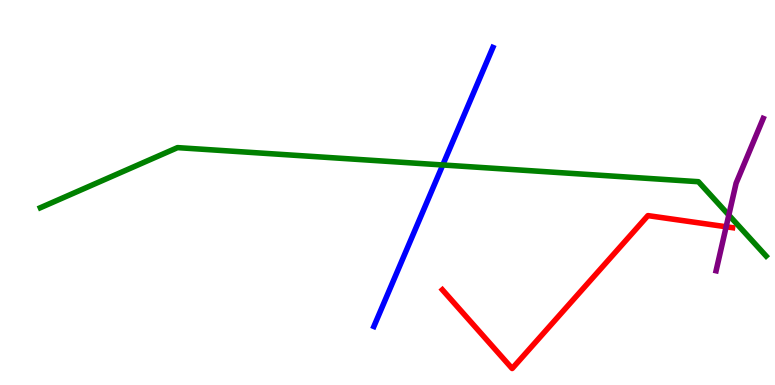[{'lines': ['blue', 'red'], 'intersections': []}, {'lines': ['green', 'red'], 'intersections': []}, {'lines': ['purple', 'red'], 'intersections': [{'x': 9.37, 'y': 4.11}]}, {'lines': ['blue', 'green'], 'intersections': [{'x': 5.71, 'y': 5.71}]}, {'lines': ['blue', 'purple'], 'intersections': []}, {'lines': ['green', 'purple'], 'intersections': [{'x': 9.4, 'y': 4.41}]}]